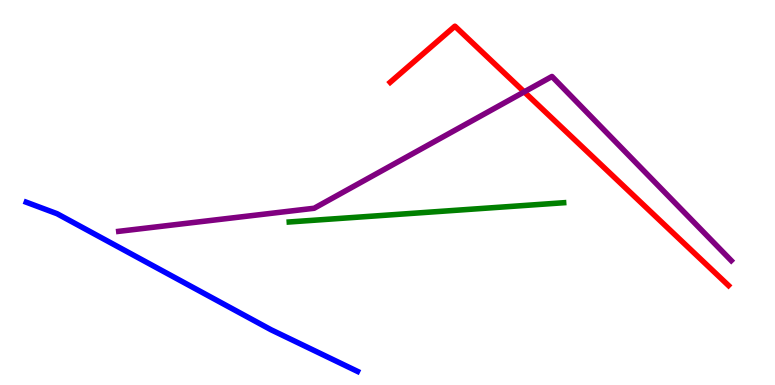[{'lines': ['blue', 'red'], 'intersections': []}, {'lines': ['green', 'red'], 'intersections': []}, {'lines': ['purple', 'red'], 'intersections': [{'x': 6.76, 'y': 7.61}]}, {'lines': ['blue', 'green'], 'intersections': []}, {'lines': ['blue', 'purple'], 'intersections': []}, {'lines': ['green', 'purple'], 'intersections': []}]